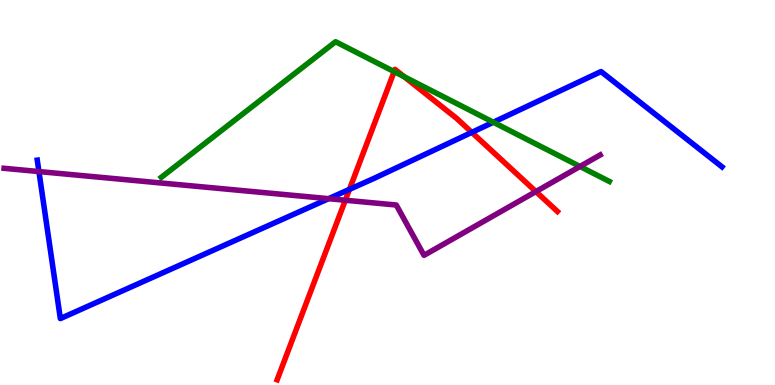[{'lines': ['blue', 'red'], 'intersections': [{'x': 4.51, 'y': 5.08}, {'x': 6.09, 'y': 6.56}]}, {'lines': ['green', 'red'], 'intersections': [{'x': 5.09, 'y': 8.14}, {'x': 5.22, 'y': 8.01}]}, {'lines': ['purple', 'red'], 'intersections': [{'x': 4.46, 'y': 4.8}, {'x': 6.91, 'y': 5.02}]}, {'lines': ['blue', 'green'], 'intersections': [{'x': 6.37, 'y': 6.82}]}, {'lines': ['blue', 'purple'], 'intersections': [{'x': 0.502, 'y': 5.54}, {'x': 4.24, 'y': 4.84}]}, {'lines': ['green', 'purple'], 'intersections': [{'x': 7.48, 'y': 5.68}]}]